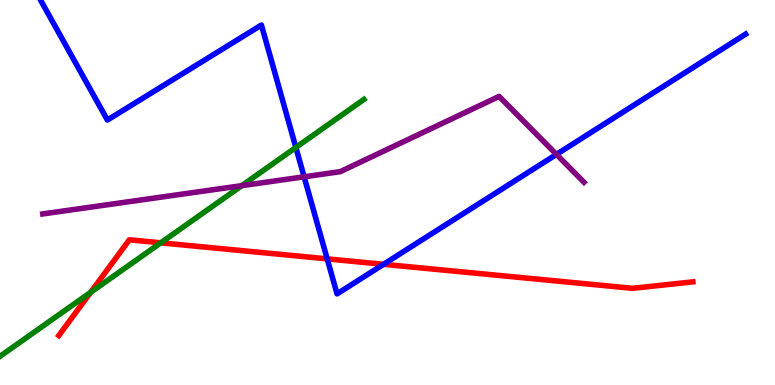[{'lines': ['blue', 'red'], 'intersections': [{'x': 4.22, 'y': 3.28}, {'x': 4.95, 'y': 3.13}]}, {'lines': ['green', 'red'], 'intersections': [{'x': 1.17, 'y': 2.41}, {'x': 2.07, 'y': 3.69}]}, {'lines': ['purple', 'red'], 'intersections': []}, {'lines': ['blue', 'green'], 'intersections': [{'x': 3.82, 'y': 6.17}]}, {'lines': ['blue', 'purple'], 'intersections': [{'x': 3.92, 'y': 5.41}, {'x': 7.18, 'y': 5.99}]}, {'lines': ['green', 'purple'], 'intersections': [{'x': 3.12, 'y': 5.18}]}]